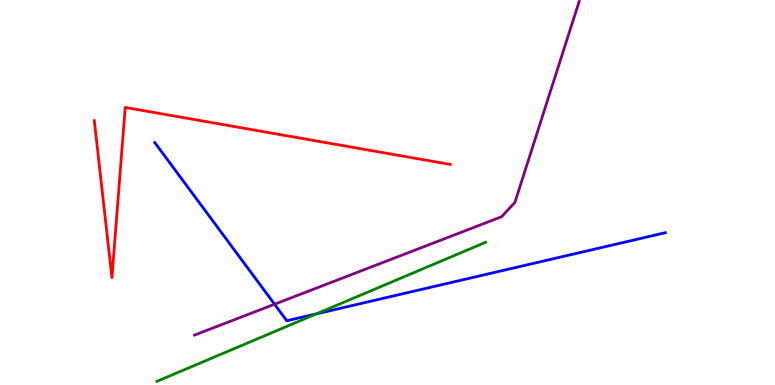[{'lines': ['blue', 'red'], 'intersections': []}, {'lines': ['green', 'red'], 'intersections': []}, {'lines': ['purple', 'red'], 'intersections': []}, {'lines': ['blue', 'green'], 'intersections': [{'x': 4.08, 'y': 1.85}]}, {'lines': ['blue', 'purple'], 'intersections': [{'x': 3.54, 'y': 2.1}]}, {'lines': ['green', 'purple'], 'intersections': []}]